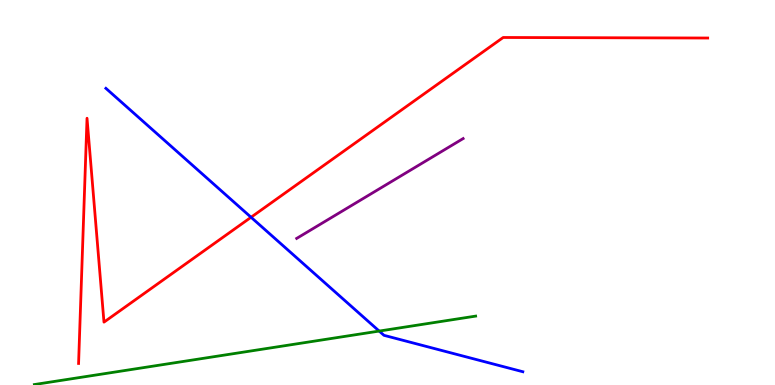[{'lines': ['blue', 'red'], 'intersections': [{'x': 3.24, 'y': 4.36}]}, {'lines': ['green', 'red'], 'intersections': []}, {'lines': ['purple', 'red'], 'intersections': []}, {'lines': ['blue', 'green'], 'intersections': [{'x': 4.89, 'y': 1.4}]}, {'lines': ['blue', 'purple'], 'intersections': []}, {'lines': ['green', 'purple'], 'intersections': []}]